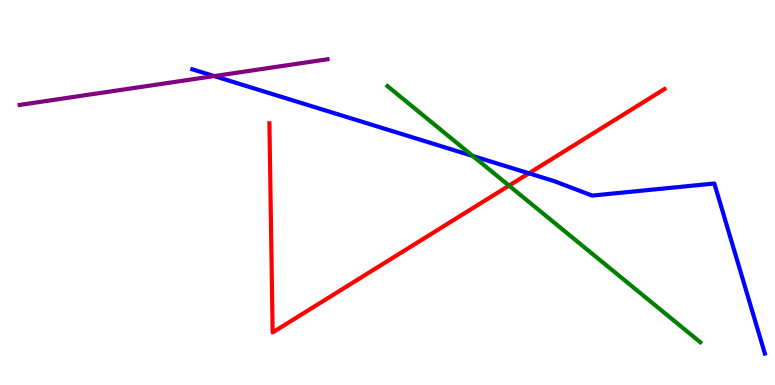[{'lines': ['blue', 'red'], 'intersections': [{'x': 6.82, 'y': 5.5}]}, {'lines': ['green', 'red'], 'intersections': [{'x': 6.57, 'y': 5.18}]}, {'lines': ['purple', 'red'], 'intersections': []}, {'lines': ['blue', 'green'], 'intersections': [{'x': 6.1, 'y': 5.95}]}, {'lines': ['blue', 'purple'], 'intersections': [{'x': 2.76, 'y': 8.02}]}, {'lines': ['green', 'purple'], 'intersections': []}]